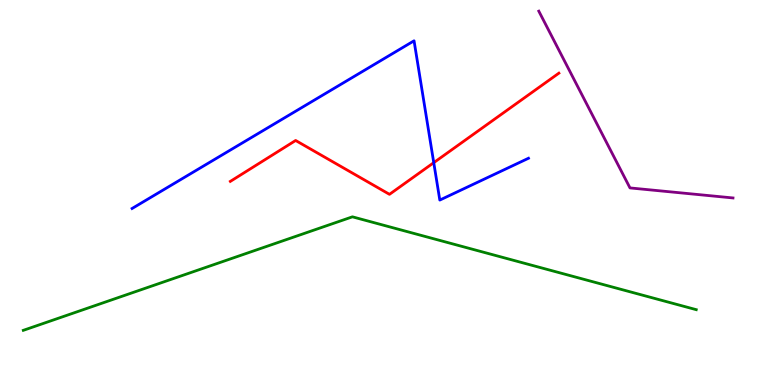[{'lines': ['blue', 'red'], 'intersections': [{'x': 5.6, 'y': 5.77}]}, {'lines': ['green', 'red'], 'intersections': []}, {'lines': ['purple', 'red'], 'intersections': []}, {'lines': ['blue', 'green'], 'intersections': []}, {'lines': ['blue', 'purple'], 'intersections': []}, {'lines': ['green', 'purple'], 'intersections': []}]